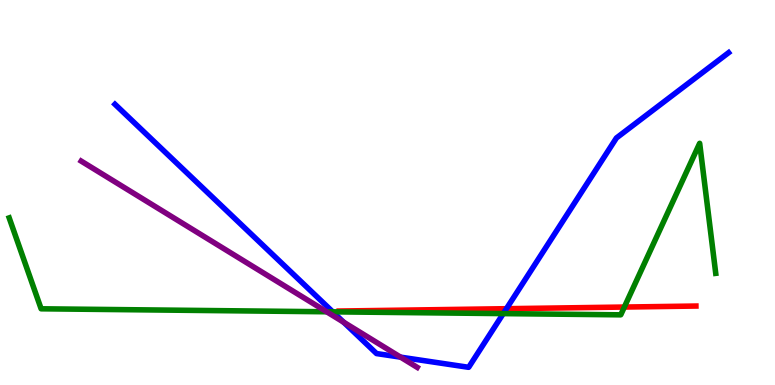[{'lines': ['blue', 'red'], 'intersections': [{'x': 6.53, 'y': 1.98}]}, {'lines': ['green', 'red'], 'intersections': [{'x': 8.06, 'y': 2.02}]}, {'lines': ['purple', 'red'], 'intersections': []}, {'lines': ['blue', 'green'], 'intersections': [{'x': 4.29, 'y': 1.9}, {'x': 6.49, 'y': 1.85}]}, {'lines': ['blue', 'purple'], 'intersections': [{'x': 4.43, 'y': 1.63}, {'x': 5.17, 'y': 0.723}]}, {'lines': ['green', 'purple'], 'intersections': [{'x': 4.21, 'y': 1.9}]}]